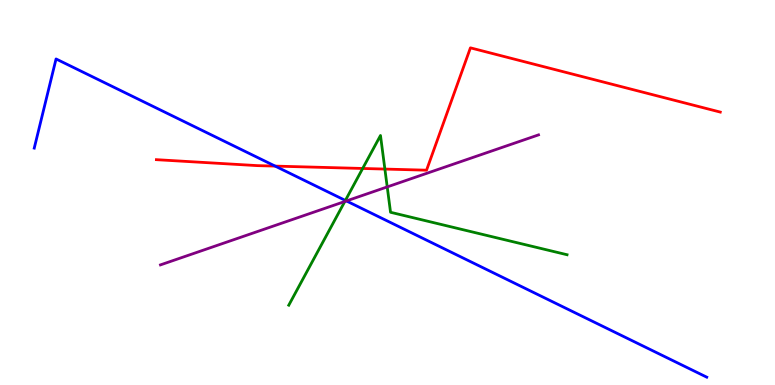[{'lines': ['blue', 'red'], 'intersections': [{'x': 3.55, 'y': 5.69}]}, {'lines': ['green', 'red'], 'intersections': [{'x': 4.68, 'y': 5.62}, {'x': 4.97, 'y': 5.61}]}, {'lines': ['purple', 'red'], 'intersections': []}, {'lines': ['blue', 'green'], 'intersections': [{'x': 4.46, 'y': 4.79}]}, {'lines': ['blue', 'purple'], 'intersections': [{'x': 4.47, 'y': 4.78}]}, {'lines': ['green', 'purple'], 'intersections': [{'x': 4.45, 'y': 4.77}, {'x': 5.0, 'y': 5.15}]}]